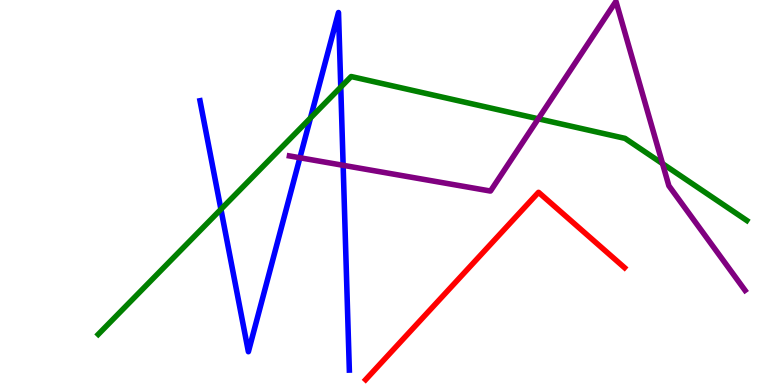[{'lines': ['blue', 'red'], 'intersections': []}, {'lines': ['green', 'red'], 'intersections': []}, {'lines': ['purple', 'red'], 'intersections': []}, {'lines': ['blue', 'green'], 'intersections': [{'x': 2.85, 'y': 4.56}, {'x': 4.01, 'y': 6.94}, {'x': 4.4, 'y': 7.74}]}, {'lines': ['blue', 'purple'], 'intersections': [{'x': 3.87, 'y': 5.9}, {'x': 4.43, 'y': 5.71}]}, {'lines': ['green', 'purple'], 'intersections': [{'x': 6.95, 'y': 6.91}, {'x': 8.55, 'y': 5.75}]}]